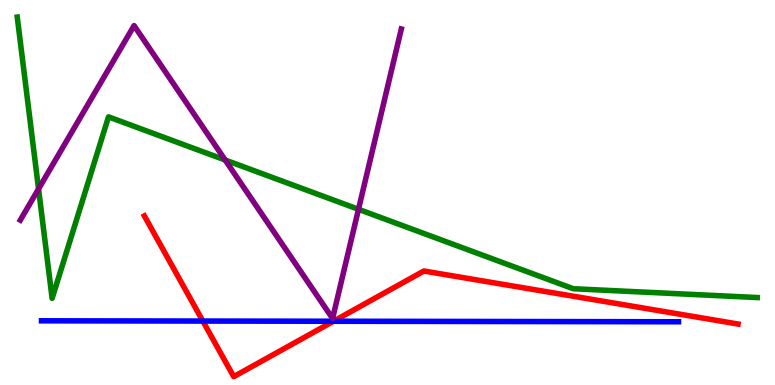[{'lines': ['blue', 'red'], 'intersections': [{'x': 2.62, 'y': 1.66}, {'x': 4.3, 'y': 1.66}]}, {'lines': ['green', 'red'], 'intersections': []}, {'lines': ['purple', 'red'], 'intersections': []}, {'lines': ['blue', 'green'], 'intersections': []}, {'lines': ['blue', 'purple'], 'intersections': []}, {'lines': ['green', 'purple'], 'intersections': [{'x': 0.497, 'y': 5.09}, {'x': 2.91, 'y': 5.84}, {'x': 4.63, 'y': 4.56}]}]